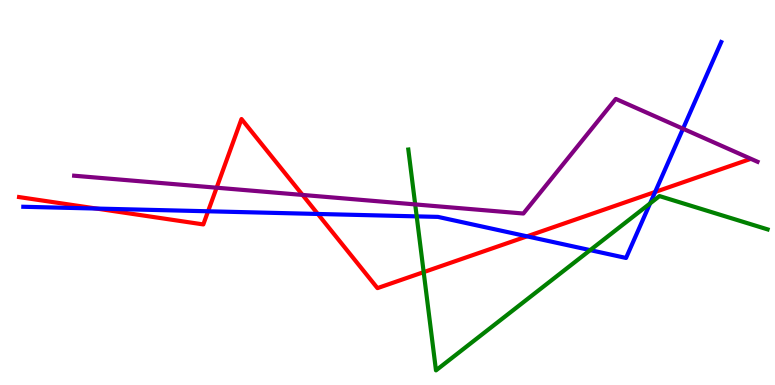[{'lines': ['blue', 'red'], 'intersections': [{'x': 1.24, 'y': 4.58}, {'x': 2.68, 'y': 4.51}, {'x': 4.1, 'y': 4.44}, {'x': 6.8, 'y': 3.86}, {'x': 8.45, 'y': 5.01}]}, {'lines': ['green', 'red'], 'intersections': [{'x': 5.47, 'y': 2.93}]}, {'lines': ['purple', 'red'], 'intersections': [{'x': 2.8, 'y': 5.12}, {'x': 3.9, 'y': 4.94}]}, {'lines': ['blue', 'green'], 'intersections': [{'x': 5.38, 'y': 4.38}, {'x': 7.62, 'y': 3.5}, {'x': 8.39, 'y': 4.72}]}, {'lines': ['blue', 'purple'], 'intersections': [{'x': 8.81, 'y': 6.66}]}, {'lines': ['green', 'purple'], 'intersections': [{'x': 5.36, 'y': 4.69}]}]